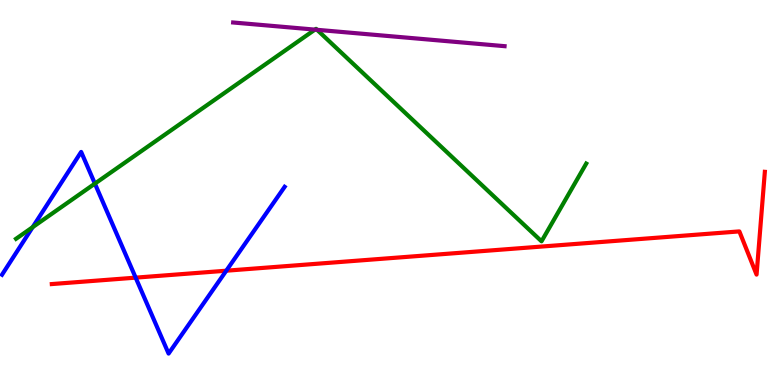[{'lines': ['blue', 'red'], 'intersections': [{'x': 1.75, 'y': 2.79}, {'x': 2.92, 'y': 2.97}]}, {'lines': ['green', 'red'], 'intersections': []}, {'lines': ['purple', 'red'], 'intersections': []}, {'lines': ['blue', 'green'], 'intersections': [{'x': 0.421, 'y': 4.1}, {'x': 1.22, 'y': 5.23}]}, {'lines': ['blue', 'purple'], 'intersections': []}, {'lines': ['green', 'purple'], 'intersections': [{'x': 4.06, 'y': 9.23}, {'x': 4.09, 'y': 9.23}]}]